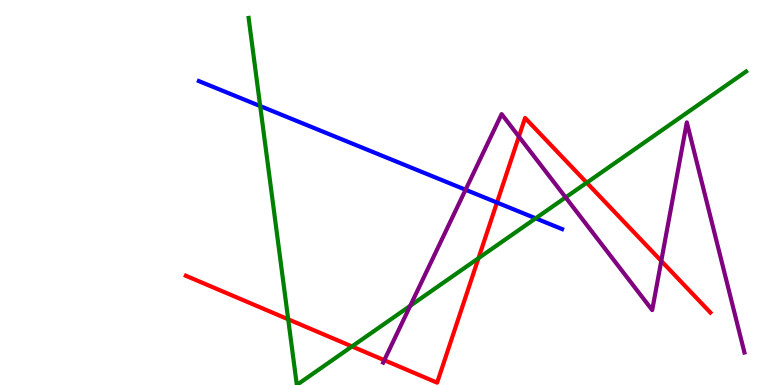[{'lines': ['blue', 'red'], 'intersections': [{'x': 6.41, 'y': 4.74}]}, {'lines': ['green', 'red'], 'intersections': [{'x': 3.72, 'y': 1.71}, {'x': 4.54, 'y': 1.0}, {'x': 6.17, 'y': 3.29}, {'x': 7.57, 'y': 5.25}]}, {'lines': ['purple', 'red'], 'intersections': [{'x': 4.96, 'y': 0.644}, {'x': 6.7, 'y': 6.45}, {'x': 8.53, 'y': 3.22}]}, {'lines': ['blue', 'green'], 'intersections': [{'x': 3.36, 'y': 7.24}, {'x': 6.91, 'y': 4.33}]}, {'lines': ['blue', 'purple'], 'intersections': [{'x': 6.01, 'y': 5.07}]}, {'lines': ['green', 'purple'], 'intersections': [{'x': 5.29, 'y': 2.06}, {'x': 7.3, 'y': 4.87}]}]